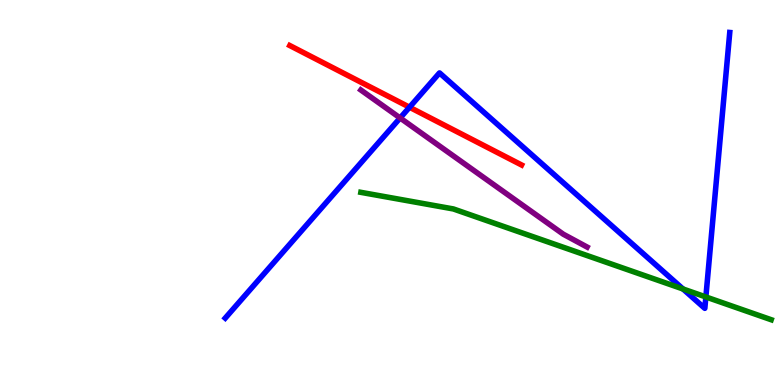[{'lines': ['blue', 'red'], 'intersections': [{'x': 5.28, 'y': 7.21}]}, {'lines': ['green', 'red'], 'intersections': []}, {'lines': ['purple', 'red'], 'intersections': []}, {'lines': ['blue', 'green'], 'intersections': [{'x': 8.81, 'y': 2.49}, {'x': 9.11, 'y': 2.29}]}, {'lines': ['blue', 'purple'], 'intersections': [{'x': 5.16, 'y': 6.94}]}, {'lines': ['green', 'purple'], 'intersections': []}]